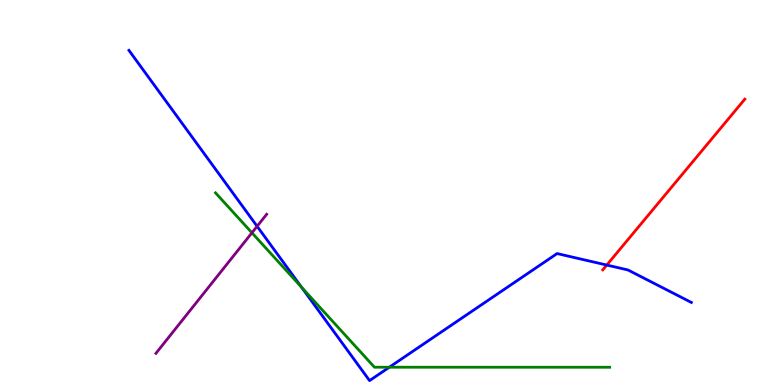[{'lines': ['blue', 'red'], 'intersections': [{'x': 7.83, 'y': 3.12}]}, {'lines': ['green', 'red'], 'intersections': []}, {'lines': ['purple', 'red'], 'intersections': []}, {'lines': ['blue', 'green'], 'intersections': [{'x': 3.89, 'y': 2.54}, {'x': 5.02, 'y': 0.462}]}, {'lines': ['blue', 'purple'], 'intersections': [{'x': 3.32, 'y': 4.12}]}, {'lines': ['green', 'purple'], 'intersections': [{'x': 3.25, 'y': 3.95}]}]